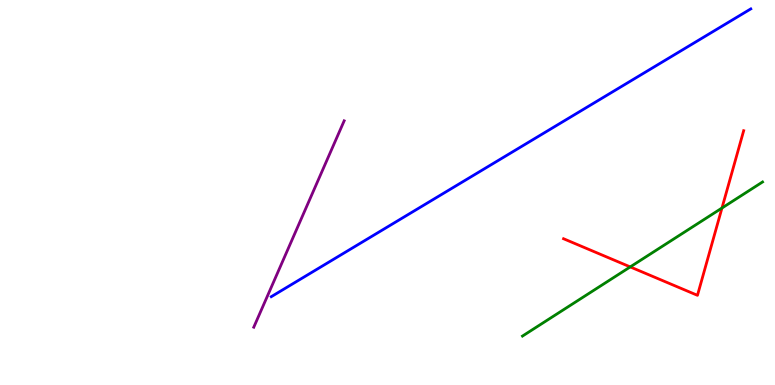[{'lines': ['blue', 'red'], 'intersections': []}, {'lines': ['green', 'red'], 'intersections': [{'x': 8.13, 'y': 3.07}, {'x': 9.32, 'y': 4.6}]}, {'lines': ['purple', 'red'], 'intersections': []}, {'lines': ['blue', 'green'], 'intersections': []}, {'lines': ['blue', 'purple'], 'intersections': []}, {'lines': ['green', 'purple'], 'intersections': []}]